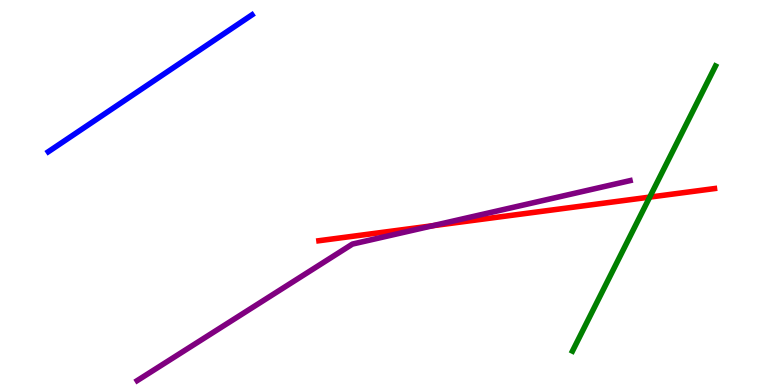[{'lines': ['blue', 'red'], 'intersections': []}, {'lines': ['green', 'red'], 'intersections': [{'x': 8.38, 'y': 4.88}]}, {'lines': ['purple', 'red'], 'intersections': [{'x': 5.58, 'y': 4.14}]}, {'lines': ['blue', 'green'], 'intersections': []}, {'lines': ['blue', 'purple'], 'intersections': []}, {'lines': ['green', 'purple'], 'intersections': []}]